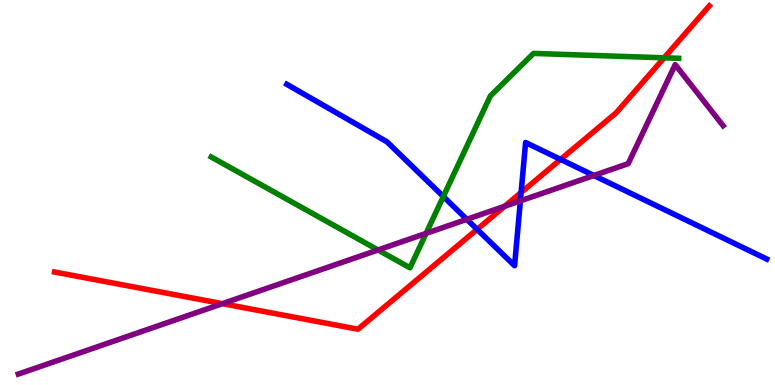[{'lines': ['blue', 'red'], 'intersections': [{'x': 6.16, 'y': 4.04}, {'x': 6.72, 'y': 5.0}, {'x': 7.23, 'y': 5.86}]}, {'lines': ['green', 'red'], 'intersections': [{'x': 8.57, 'y': 8.5}]}, {'lines': ['purple', 'red'], 'intersections': [{'x': 2.87, 'y': 2.11}, {'x': 6.51, 'y': 4.64}]}, {'lines': ['blue', 'green'], 'intersections': [{'x': 5.72, 'y': 4.9}]}, {'lines': ['blue', 'purple'], 'intersections': [{'x': 6.02, 'y': 4.3}, {'x': 6.71, 'y': 4.78}, {'x': 7.66, 'y': 5.44}]}, {'lines': ['green', 'purple'], 'intersections': [{'x': 4.88, 'y': 3.51}, {'x': 5.5, 'y': 3.94}]}]